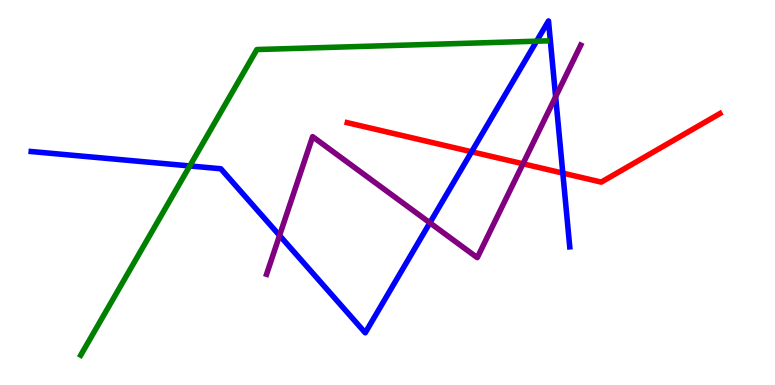[{'lines': ['blue', 'red'], 'intersections': [{'x': 6.09, 'y': 6.06}, {'x': 7.26, 'y': 5.5}]}, {'lines': ['green', 'red'], 'intersections': []}, {'lines': ['purple', 'red'], 'intersections': [{'x': 6.75, 'y': 5.75}]}, {'lines': ['blue', 'green'], 'intersections': [{'x': 2.45, 'y': 5.69}, {'x': 6.92, 'y': 8.93}]}, {'lines': ['blue', 'purple'], 'intersections': [{'x': 3.61, 'y': 3.88}, {'x': 5.55, 'y': 4.21}, {'x': 7.17, 'y': 7.49}]}, {'lines': ['green', 'purple'], 'intersections': []}]